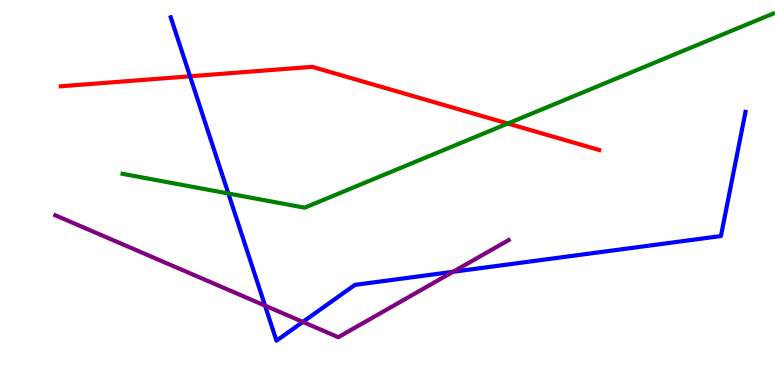[{'lines': ['blue', 'red'], 'intersections': [{'x': 2.45, 'y': 8.02}]}, {'lines': ['green', 'red'], 'intersections': [{'x': 6.55, 'y': 6.79}]}, {'lines': ['purple', 'red'], 'intersections': []}, {'lines': ['blue', 'green'], 'intersections': [{'x': 2.95, 'y': 4.97}]}, {'lines': ['blue', 'purple'], 'intersections': [{'x': 3.42, 'y': 2.06}, {'x': 3.91, 'y': 1.64}, {'x': 5.85, 'y': 2.94}]}, {'lines': ['green', 'purple'], 'intersections': []}]